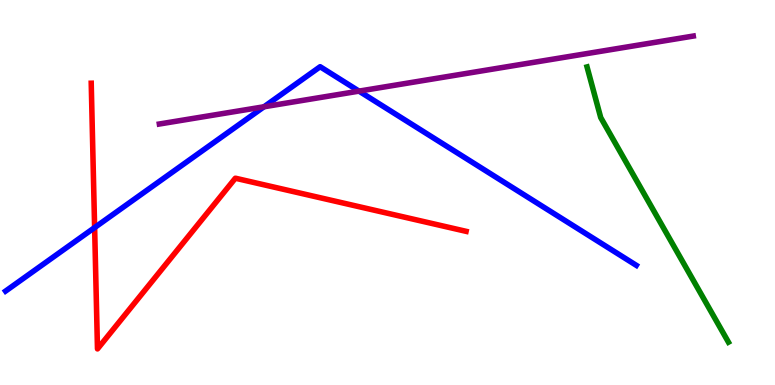[{'lines': ['blue', 'red'], 'intersections': [{'x': 1.22, 'y': 4.09}]}, {'lines': ['green', 'red'], 'intersections': []}, {'lines': ['purple', 'red'], 'intersections': []}, {'lines': ['blue', 'green'], 'intersections': []}, {'lines': ['blue', 'purple'], 'intersections': [{'x': 3.41, 'y': 7.23}, {'x': 4.63, 'y': 7.63}]}, {'lines': ['green', 'purple'], 'intersections': []}]